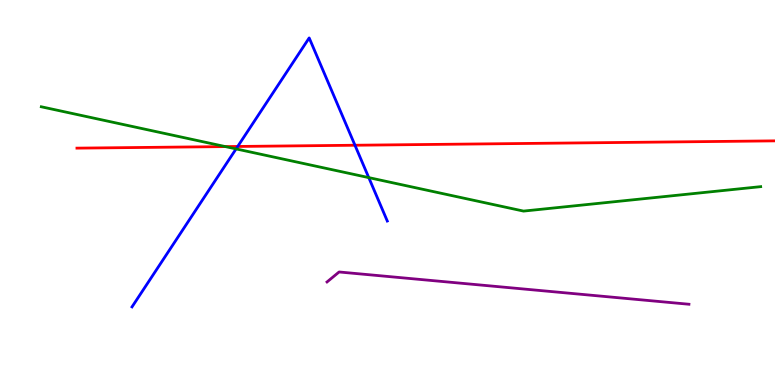[{'lines': ['blue', 'red'], 'intersections': [{'x': 3.07, 'y': 6.2}, {'x': 4.58, 'y': 6.23}]}, {'lines': ['green', 'red'], 'intersections': [{'x': 2.91, 'y': 6.19}]}, {'lines': ['purple', 'red'], 'intersections': []}, {'lines': ['blue', 'green'], 'intersections': [{'x': 3.05, 'y': 6.13}, {'x': 4.76, 'y': 5.39}]}, {'lines': ['blue', 'purple'], 'intersections': []}, {'lines': ['green', 'purple'], 'intersections': []}]